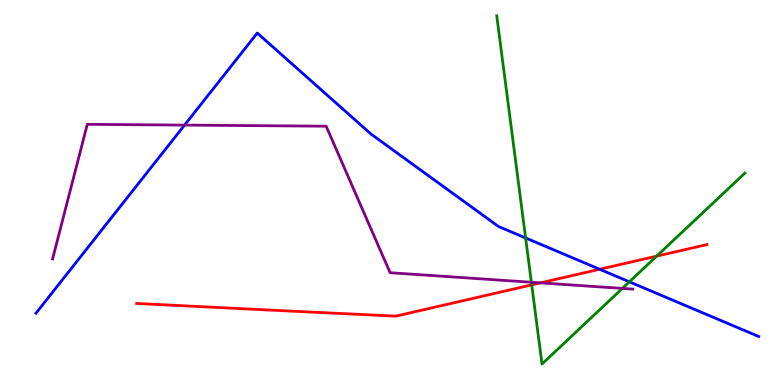[{'lines': ['blue', 'red'], 'intersections': [{'x': 7.74, 'y': 3.01}]}, {'lines': ['green', 'red'], 'intersections': [{'x': 6.86, 'y': 2.6}, {'x': 8.47, 'y': 3.35}]}, {'lines': ['purple', 'red'], 'intersections': [{'x': 6.97, 'y': 2.65}]}, {'lines': ['blue', 'green'], 'intersections': [{'x': 6.78, 'y': 3.82}, {'x': 8.12, 'y': 2.68}]}, {'lines': ['blue', 'purple'], 'intersections': [{'x': 2.38, 'y': 6.75}]}, {'lines': ['green', 'purple'], 'intersections': [{'x': 6.86, 'y': 2.67}, {'x': 8.03, 'y': 2.51}]}]